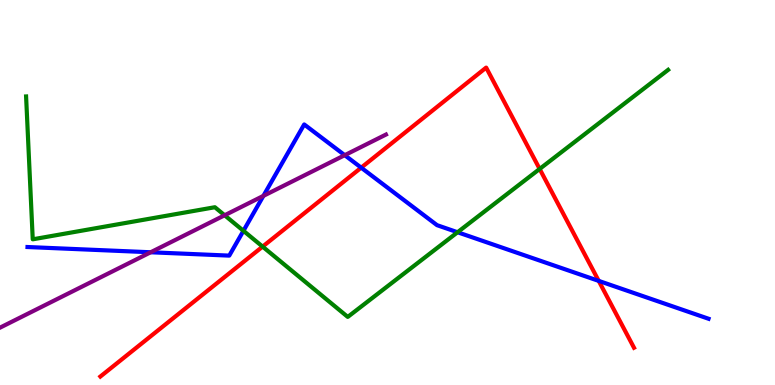[{'lines': ['blue', 'red'], 'intersections': [{'x': 4.66, 'y': 5.65}, {'x': 7.73, 'y': 2.7}]}, {'lines': ['green', 'red'], 'intersections': [{'x': 3.39, 'y': 3.59}, {'x': 6.96, 'y': 5.61}]}, {'lines': ['purple', 'red'], 'intersections': []}, {'lines': ['blue', 'green'], 'intersections': [{'x': 3.14, 'y': 4.01}, {'x': 5.9, 'y': 3.97}]}, {'lines': ['blue', 'purple'], 'intersections': [{'x': 1.94, 'y': 3.45}, {'x': 3.4, 'y': 4.91}, {'x': 4.45, 'y': 5.97}]}, {'lines': ['green', 'purple'], 'intersections': [{'x': 2.9, 'y': 4.41}]}]